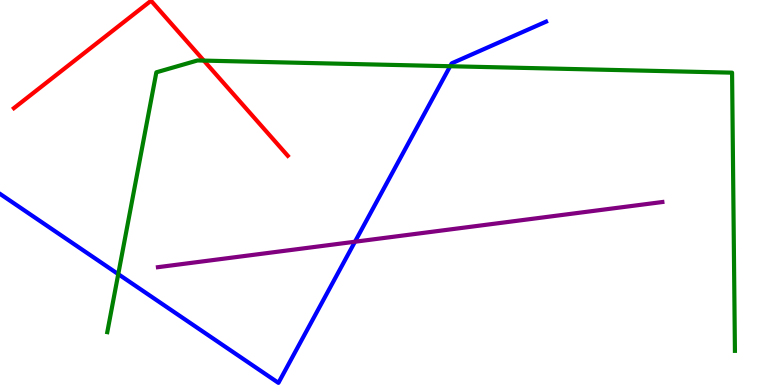[{'lines': ['blue', 'red'], 'intersections': []}, {'lines': ['green', 'red'], 'intersections': [{'x': 2.63, 'y': 8.43}]}, {'lines': ['purple', 'red'], 'intersections': []}, {'lines': ['blue', 'green'], 'intersections': [{'x': 1.53, 'y': 2.88}, {'x': 5.81, 'y': 8.28}]}, {'lines': ['blue', 'purple'], 'intersections': [{'x': 4.58, 'y': 3.72}]}, {'lines': ['green', 'purple'], 'intersections': []}]